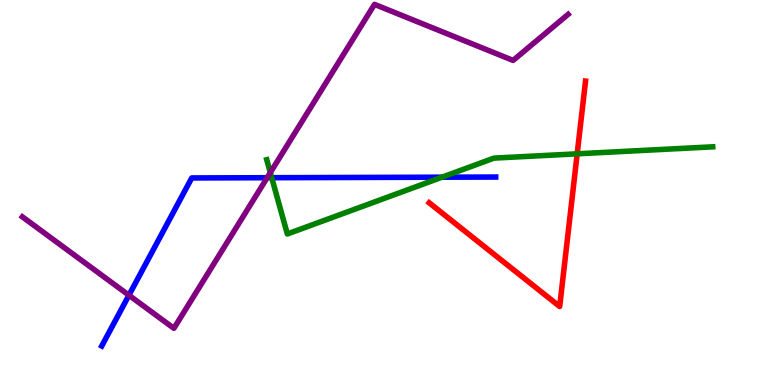[{'lines': ['blue', 'red'], 'intersections': []}, {'lines': ['green', 'red'], 'intersections': [{'x': 7.45, 'y': 6.0}]}, {'lines': ['purple', 'red'], 'intersections': []}, {'lines': ['blue', 'green'], 'intersections': [{'x': 3.51, 'y': 5.38}, {'x': 5.7, 'y': 5.4}]}, {'lines': ['blue', 'purple'], 'intersections': [{'x': 1.66, 'y': 2.33}, {'x': 3.45, 'y': 5.38}]}, {'lines': ['green', 'purple'], 'intersections': [{'x': 3.49, 'y': 5.52}]}]